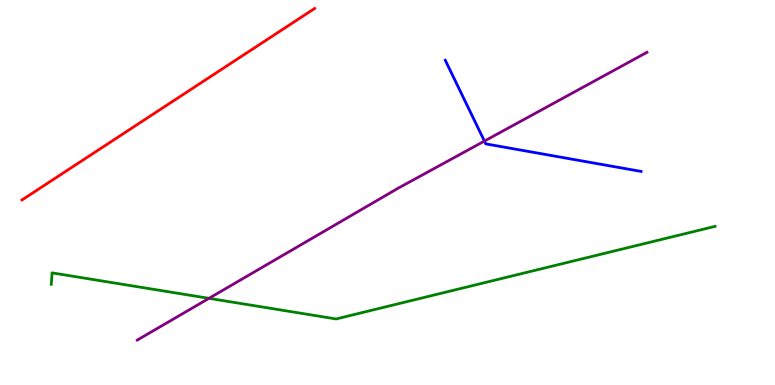[{'lines': ['blue', 'red'], 'intersections': []}, {'lines': ['green', 'red'], 'intersections': []}, {'lines': ['purple', 'red'], 'intersections': []}, {'lines': ['blue', 'green'], 'intersections': []}, {'lines': ['blue', 'purple'], 'intersections': [{'x': 6.25, 'y': 6.34}]}, {'lines': ['green', 'purple'], 'intersections': [{'x': 2.7, 'y': 2.25}]}]